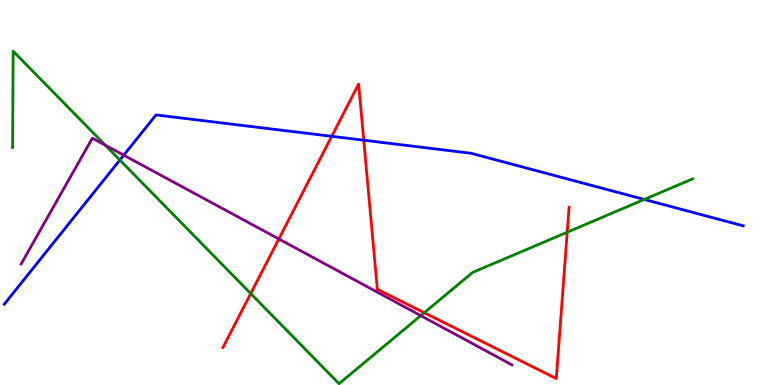[{'lines': ['blue', 'red'], 'intersections': [{'x': 4.28, 'y': 6.46}, {'x': 4.69, 'y': 6.36}]}, {'lines': ['green', 'red'], 'intersections': [{'x': 3.24, 'y': 2.37}, {'x': 5.47, 'y': 1.88}, {'x': 7.32, 'y': 3.97}]}, {'lines': ['purple', 'red'], 'intersections': [{'x': 3.6, 'y': 3.79}]}, {'lines': ['blue', 'green'], 'intersections': [{'x': 1.55, 'y': 5.84}, {'x': 8.31, 'y': 4.82}]}, {'lines': ['blue', 'purple'], 'intersections': [{'x': 1.6, 'y': 5.97}]}, {'lines': ['green', 'purple'], 'intersections': [{'x': 1.36, 'y': 6.23}, {'x': 5.43, 'y': 1.8}]}]